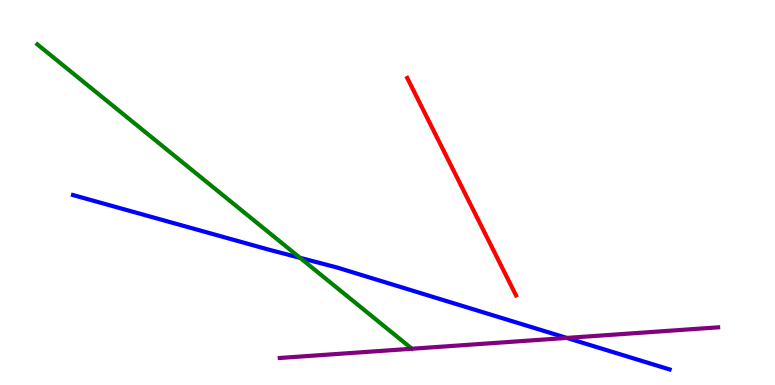[{'lines': ['blue', 'red'], 'intersections': []}, {'lines': ['green', 'red'], 'intersections': []}, {'lines': ['purple', 'red'], 'intersections': []}, {'lines': ['blue', 'green'], 'intersections': [{'x': 3.87, 'y': 3.3}]}, {'lines': ['blue', 'purple'], 'intersections': [{'x': 7.31, 'y': 1.22}]}, {'lines': ['green', 'purple'], 'intersections': []}]